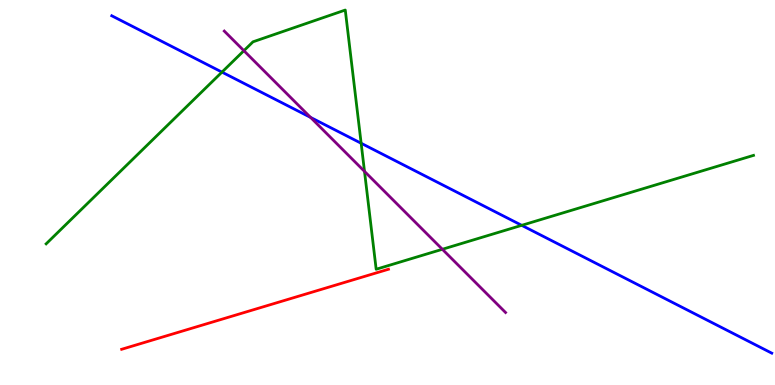[{'lines': ['blue', 'red'], 'intersections': []}, {'lines': ['green', 'red'], 'intersections': []}, {'lines': ['purple', 'red'], 'intersections': []}, {'lines': ['blue', 'green'], 'intersections': [{'x': 2.86, 'y': 8.13}, {'x': 4.66, 'y': 6.28}, {'x': 6.73, 'y': 4.15}]}, {'lines': ['blue', 'purple'], 'intersections': [{'x': 4.01, 'y': 6.95}]}, {'lines': ['green', 'purple'], 'intersections': [{'x': 3.15, 'y': 8.68}, {'x': 4.7, 'y': 5.55}, {'x': 5.71, 'y': 3.53}]}]